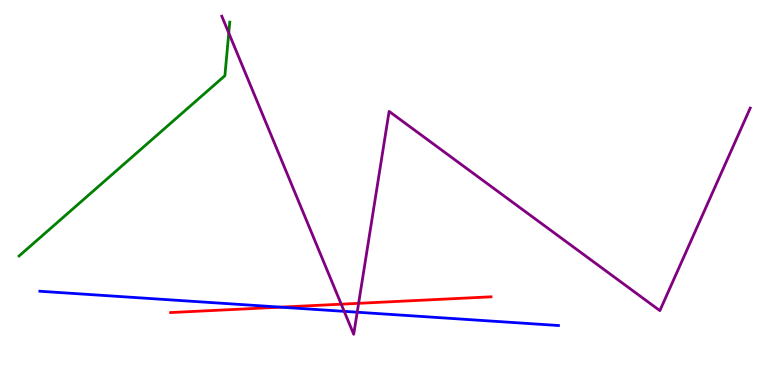[{'lines': ['blue', 'red'], 'intersections': [{'x': 3.62, 'y': 2.02}]}, {'lines': ['green', 'red'], 'intersections': []}, {'lines': ['purple', 'red'], 'intersections': [{'x': 4.4, 'y': 2.1}, {'x': 4.63, 'y': 2.12}]}, {'lines': ['blue', 'green'], 'intersections': []}, {'lines': ['blue', 'purple'], 'intersections': [{'x': 4.44, 'y': 1.91}, {'x': 4.61, 'y': 1.89}]}, {'lines': ['green', 'purple'], 'intersections': [{'x': 2.95, 'y': 9.14}]}]